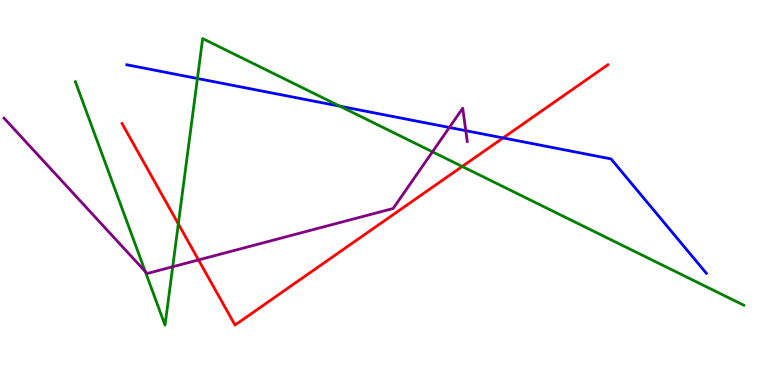[{'lines': ['blue', 'red'], 'intersections': [{'x': 6.49, 'y': 6.42}]}, {'lines': ['green', 'red'], 'intersections': [{'x': 2.3, 'y': 4.18}, {'x': 5.96, 'y': 5.68}]}, {'lines': ['purple', 'red'], 'intersections': [{'x': 2.56, 'y': 3.25}]}, {'lines': ['blue', 'green'], 'intersections': [{'x': 2.55, 'y': 7.96}, {'x': 4.39, 'y': 7.24}]}, {'lines': ['blue', 'purple'], 'intersections': [{'x': 5.8, 'y': 6.69}, {'x': 6.01, 'y': 6.61}]}, {'lines': ['green', 'purple'], 'intersections': [{'x': 1.87, 'y': 2.95}, {'x': 2.23, 'y': 3.07}, {'x': 5.58, 'y': 6.06}]}]